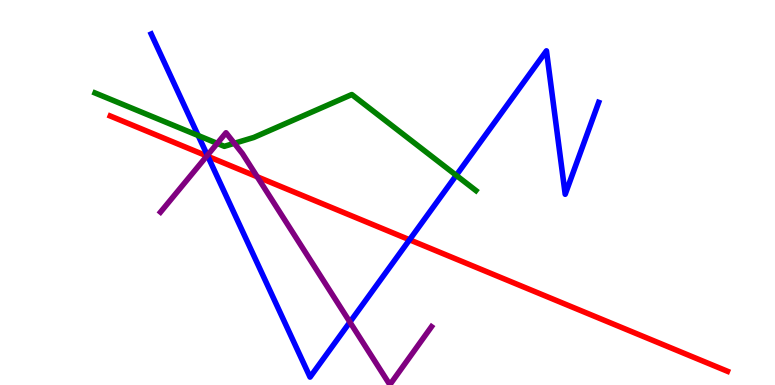[{'lines': ['blue', 'red'], 'intersections': [{'x': 2.68, 'y': 5.94}, {'x': 5.28, 'y': 3.77}]}, {'lines': ['green', 'red'], 'intersections': []}, {'lines': ['purple', 'red'], 'intersections': [{'x': 2.67, 'y': 5.95}, {'x': 3.32, 'y': 5.41}]}, {'lines': ['blue', 'green'], 'intersections': [{'x': 2.56, 'y': 6.48}, {'x': 5.89, 'y': 5.45}]}, {'lines': ['blue', 'purple'], 'intersections': [{'x': 2.68, 'y': 5.97}, {'x': 4.51, 'y': 1.63}]}, {'lines': ['green', 'purple'], 'intersections': [{'x': 2.8, 'y': 6.28}, {'x': 3.02, 'y': 6.28}]}]